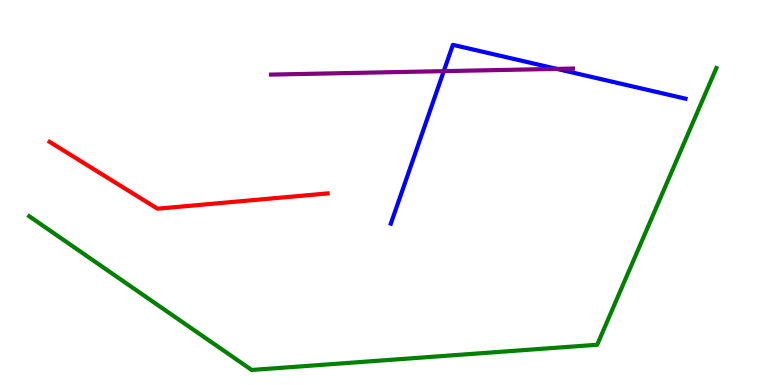[{'lines': ['blue', 'red'], 'intersections': []}, {'lines': ['green', 'red'], 'intersections': []}, {'lines': ['purple', 'red'], 'intersections': []}, {'lines': ['blue', 'green'], 'intersections': []}, {'lines': ['blue', 'purple'], 'intersections': [{'x': 5.73, 'y': 8.15}, {'x': 7.18, 'y': 8.21}]}, {'lines': ['green', 'purple'], 'intersections': []}]